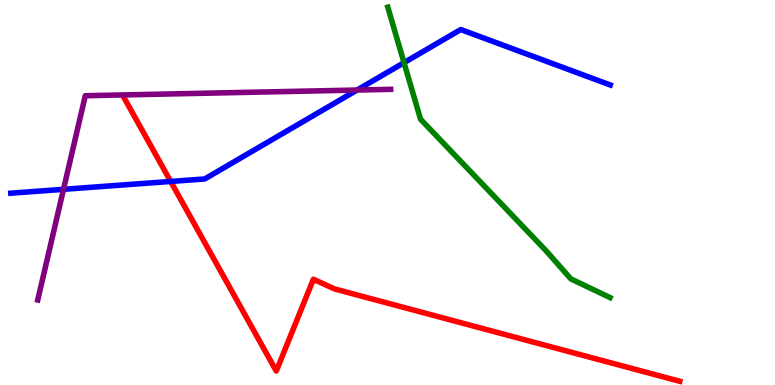[{'lines': ['blue', 'red'], 'intersections': [{'x': 2.2, 'y': 5.29}]}, {'lines': ['green', 'red'], 'intersections': []}, {'lines': ['purple', 'red'], 'intersections': []}, {'lines': ['blue', 'green'], 'intersections': [{'x': 5.21, 'y': 8.37}]}, {'lines': ['blue', 'purple'], 'intersections': [{'x': 0.819, 'y': 5.08}, {'x': 4.61, 'y': 7.66}]}, {'lines': ['green', 'purple'], 'intersections': []}]